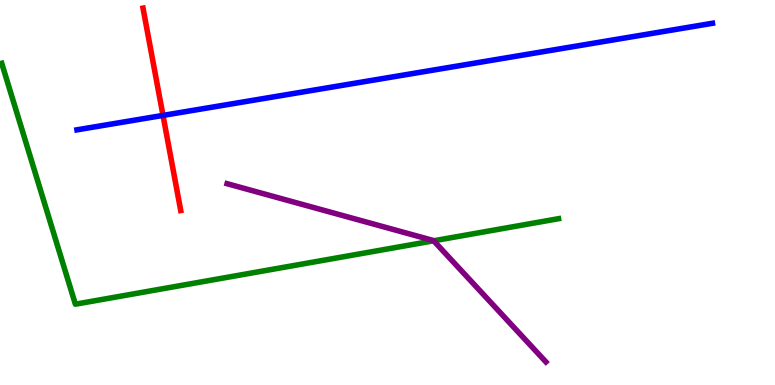[{'lines': ['blue', 'red'], 'intersections': [{'x': 2.1, 'y': 7.0}]}, {'lines': ['green', 'red'], 'intersections': []}, {'lines': ['purple', 'red'], 'intersections': []}, {'lines': ['blue', 'green'], 'intersections': []}, {'lines': ['blue', 'purple'], 'intersections': []}, {'lines': ['green', 'purple'], 'intersections': [{'x': 5.6, 'y': 3.75}]}]